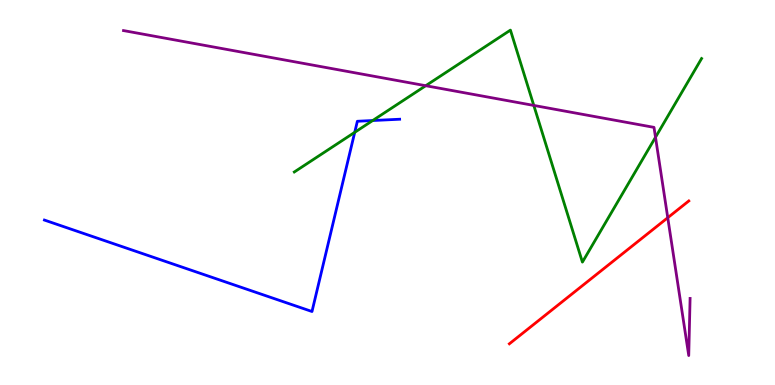[{'lines': ['blue', 'red'], 'intersections': []}, {'lines': ['green', 'red'], 'intersections': []}, {'lines': ['purple', 'red'], 'intersections': [{'x': 8.62, 'y': 4.35}]}, {'lines': ['blue', 'green'], 'intersections': [{'x': 4.58, 'y': 6.56}, {'x': 4.81, 'y': 6.87}]}, {'lines': ['blue', 'purple'], 'intersections': []}, {'lines': ['green', 'purple'], 'intersections': [{'x': 5.49, 'y': 7.77}, {'x': 6.89, 'y': 7.26}, {'x': 8.46, 'y': 6.43}]}]